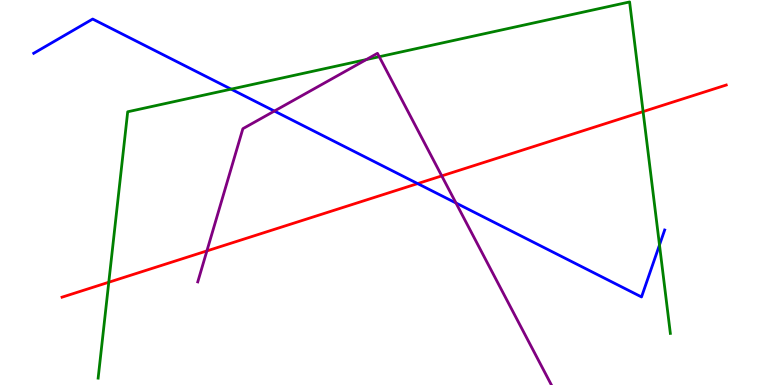[{'lines': ['blue', 'red'], 'intersections': [{'x': 5.39, 'y': 5.23}]}, {'lines': ['green', 'red'], 'intersections': [{'x': 1.4, 'y': 2.67}, {'x': 8.3, 'y': 7.1}]}, {'lines': ['purple', 'red'], 'intersections': [{'x': 2.67, 'y': 3.48}, {'x': 5.7, 'y': 5.43}]}, {'lines': ['blue', 'green'], 'intersections': [{'x': 2.98, 'y': 7.68}, {'x': 8.51, 'y': 3.64}]}, {'lines': ['blue', 'purple'], 'intersections': [{'x': 3.54, 'y': 7.12}, {'x': 5.88, 'y': 4.73}]}, {'lines': ['green', 'purple'], 'intersections': [{'x': 4.73, 'y': 8.45}, {'x': 4.89, 'y': 8.53}]}]